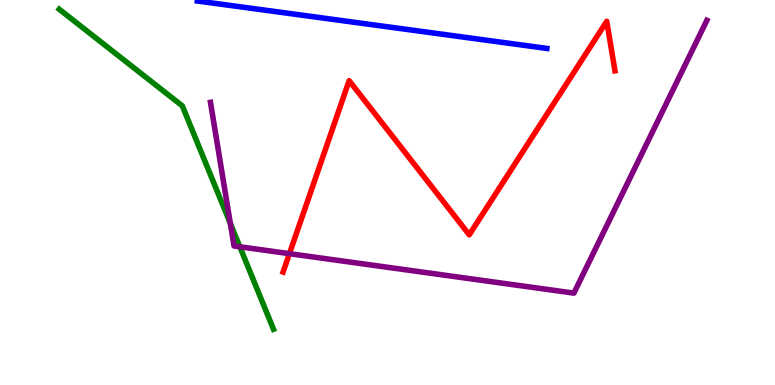[{'lines': ['blue', 'red'], 'intersections': []}, {'lines': ['green', 'red'], 'intersections': []}, {'lines': ['purple', 'red'], 'intersections': [{'x': 3.73, 'y': 3.41}]}, {'lines': ['blue', 'green'], 'intersections': []}, {'lines': ['blue', 'purple'], 'intersections': []}, {'lines': ['green', 'purple'], 'intersections': [{'x': 2.97, 'y': 4.2}, {'x': 3.09, 'y': 3.59}]}]